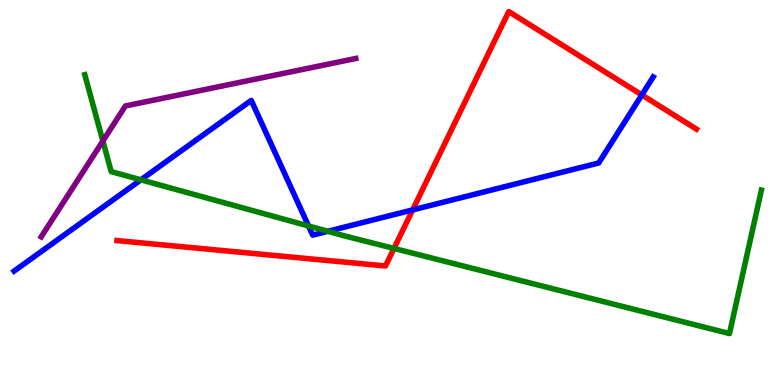[{'lines': ['blue', 'red'], 'intersections': [{'x': 5.32, 'y': 4.55}, {'x': 8.28, 'y': 7.53}]}, {'lines': ['green', 'red'], 'intersections': [{'x': 5.08, 'y': 3.55}]}, {'lines': ['purple', 'red'], 'intersections': []}, {'lines': ['blue', 'green'], 'intersections': [{'x': 1.82, 'y': 5.33}, {'x': 3.98, 'y': 4.13}, {'x': 4.23, 'y': 3.99}]}, {'lines': ['blue', 'purple'], 'intersections': []}, {'lines': ['green', 'purple'], 'intersections': [{'x': 1.33, 'y': 6.34}]}]